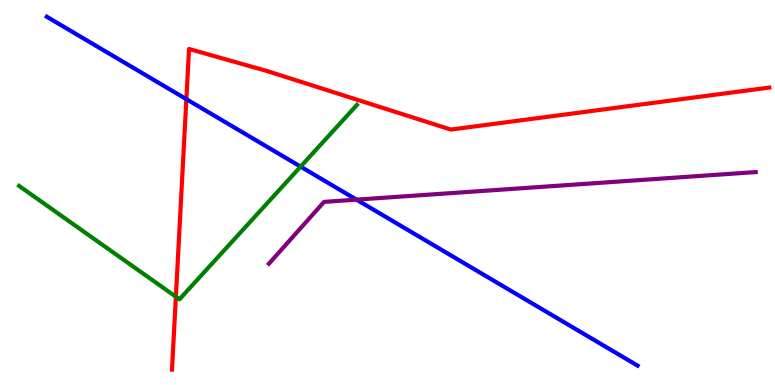[{'lines': ['blue', 'red'], 'intersections': [{'x': 2.4, 'y': 7.42}]}, {'lines': ['green', 'red'], 'intersections': [{'x': 2.27, 'y': 2.29}]}, {'lines': ['purple', 'red'], 'intersections': []}, {'lines': ['blue', 'green'], 'intersections': [{'x': 3.88, 'y': 5.67}]}, {'lines': ['blue', 'purple'], 'intersections': [{'x': 4.6, 'y': 4.81}]}, {'lines': ['green', 'purple'], 'intersections': []}]